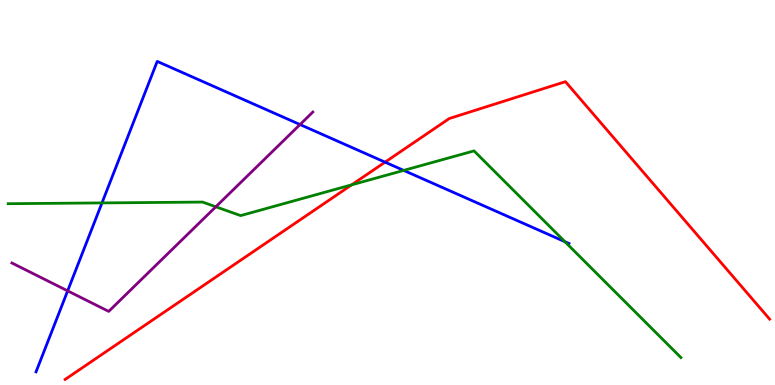[{'lines': ['blue', 'red'], 'intersections': [{'x': 4.97, 'y': 5.79}]}, {'lines': ['green', 'red'], 'intersections': [{'x': 4.54, 'y': 5.2}]}, {'lines': ['purple', 'red'], 'intersections': []}, {'lines': ['blue', 'green'], 'intersections': [{'x': 1.32, 'y': 4.73}, {'x': 5.21, 'y': 5.57}, {'x': 7.29, 'y': 3.72}]}, {'lines': ['blue', 'purple'], 'intersections': [{'x': 0.873, 'y': 2.45}, {'x': 3.87, 'y': 6.76}]}, {'lines': ['green', 'purple'], 'intersections': [{'x': 2.78, 'y': 4.63}]}]